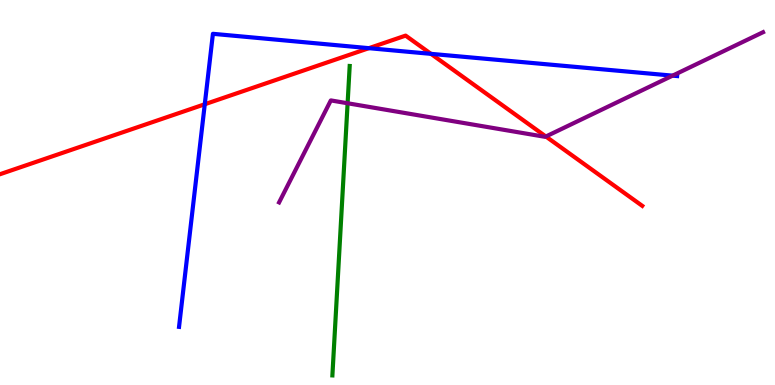[{'lines': ['blue', 'red'], 'intersections': [{'x': 2.64, 'y': 7.29}, {'x': 4.76, 'y': 8.75}, {'x': 5.56, 'y': 8.6}]}, {'lines': ['green', 'red'], 'intersections': []}, {'lines': ['purple', 'red'], 'intersections': [{'x': 7.04, 'y': 6.45}]}, {'lines': ['blue', 'green'], 'intersections': []}, {'lines': ['blue', 'purple'], 'intersections': [{'x': 8.68, 'y': 8.04}]}, {'lines': ['green', 'purple'], 'intersections': [{'x': 4.49, 'y': 7.32}]}]